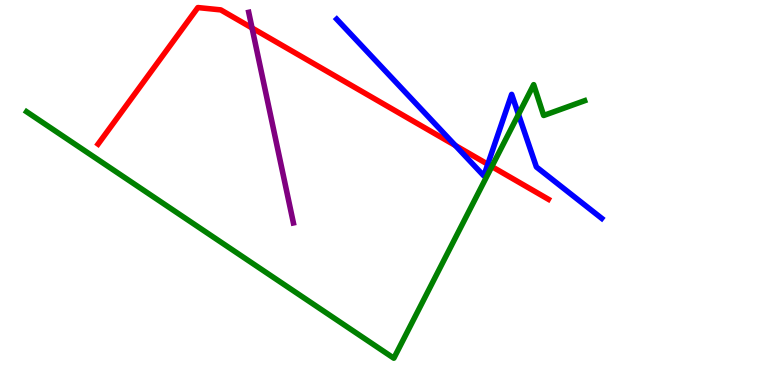[{'lines': ['blue', 'red'], 'intersections': [{'x': 5.88, 'y': 6.22}, {'x': 6.29, 'y': 5.73}]}, {'lines': ['green', 'red'], 'intersections': [{'x': 6.35, 'y': 5.67}]}, {'lines': ['purple', 'red'], 'intersections': [{'x': 3.25, 'y': 9.27}]}, {'lines': ['blue', 'green'], 'intersections': [{'x': 6.69, 'y': 7.03}]}, {'lines': ['blue', 'purple'], 'intersections': []}, {'lines': ['green', 'purple'], 'intersections': []}]